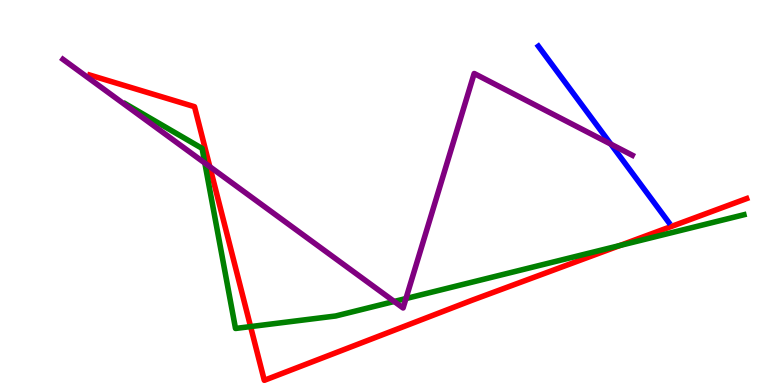[{'lines': ['blue', 'red'], 'intersections': []}, {'lines': ['green', 'red'], 'intersections': [{'x': 3.23, 'y': 1.52}, {'x': 8.0, 'y': 3.62}]}, {'lines': ['purple', 'red'], 'intersections': [{'x': 2.71, 'y': 5.67}]}, {'lines': ['blue', 'green'], 'intersections': []}, {'lines': ['blue', 'purple'], 'intersections': [{'x': 7.88, 'y': 6.26}]}, {'lines': ['green', 'purple'], 'intersections': [{'x': 2.64, 'y': 5.77}, {'x': 5.09, 'y': 2.17}, {'x': 5.24, 'y': 2.25}]}]